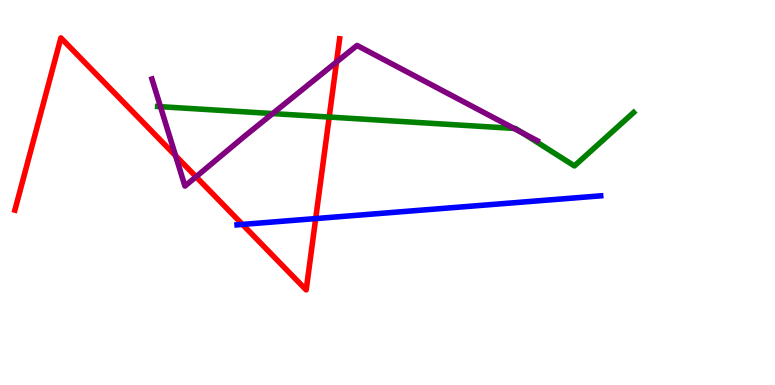[{'lines': ['blue', 'red'], 'intersections': [{'x': 3.13, 'y': 4.17}, {'x': 4.07, 'y': 4.32}]}, {'lines': ['green', 'red'], 'intersections': [{'x': 4.25, 'y': 6.96}]}, {'lines': ['purple', 'red'], 'intersections': [{'x': 2.27, 'y': 5.96}, {'x': 2.53, 'y': 5.41}, {'x': 4.34, 'y': 8.39}]}, {'lines': ['blue', 'green'], 'intersections': []}, {'lines': ['blue', 'purple'], 'intersections': []}, {'lines': ['green', 'purple'], 'intersections': [{'x': 2.07, 'y': 7.23}, {'x': 3.52, 'y': 7.05}, {'x': 6.63, 'y': 6.66}, {'x': 6.74, 'y': 6.55}]}]